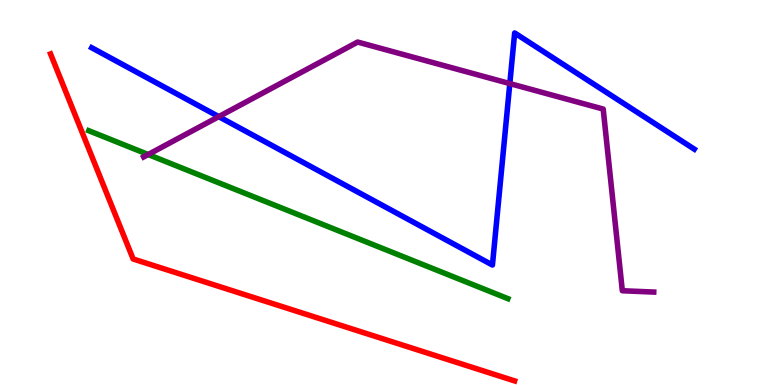[{'lines': ['blue', 'red'], 'intersections': []}, {'lines': ['green', 'red'], 'intersections': []}, {'lines': ['purple', 'red'], 'intersections': []}, {'lines': ['blue', 'green'], 'intersections': []}, {'lines': ['blue', 'purple'], 'intersections': [{'x': 2.82, 'y': 6.97}, {'x': 6.58, 'y': 7.83}]}, {'lines': ['green', 'purple'], 'intersections': [{'x': 1.91, 'y': 5.99}]}]